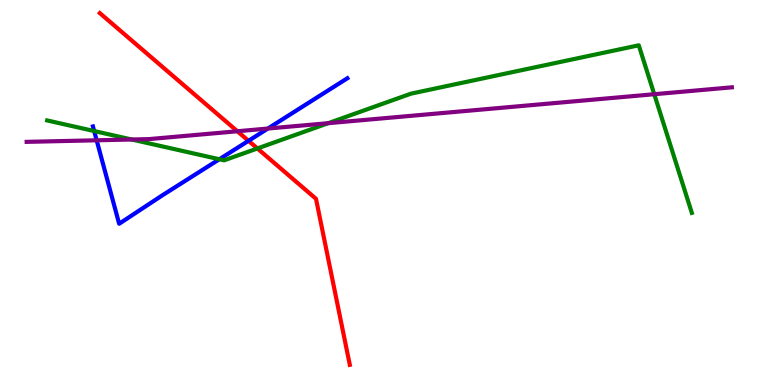[{'lines': ['blue', 'red'], 'intersections': [{'x': 3.21, 'y': 6.34}]}, {'lines': ['green', 'red'], 'intersections': [{'x': 3.32, 'y': 6.14}]}, {'lines': ['purple', 'red'], 'intersections': [{'x': 3.06, 'y': 6.59}]}, {'lines': ['blue', 'green'], 'intersections': [{'x': 1.21, 'y': 6.6}, {'x': 2.83, 'y': 5.86}]}, {'lines': ['blue', 'purple'], 'intersections': [{'x': 1.25, 'y': 6.36}, {'x': 3.46, 'y': 6.66}]}, {'lines': ['green', 'purple'], 'intersections': [{'x': 1.7, 'y': 6.38}, {'x': 4.24, 'y': 6.8}, {'x': 8.44, 'y': 7.55}]}]